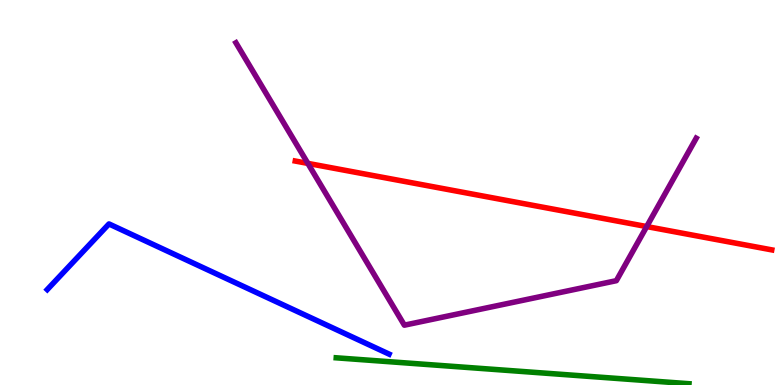[{'lines': ['blue', 'red'], 'intersections': []}, {'lines': ['green', 'red'], 'intersections': []}, {'lines': ['purple', 'red'], 'intersections': [{'x': 3.97, 'y': 5.76}, {'x': 8.34, 'y': 4.12}]}, {'lines': ['blue', 'green'], 'intersections': []}, {'lines': ['blue', 'purple'], 'intersections': []}, {'lines': ['green', 'purple'], 'intersections': []}]